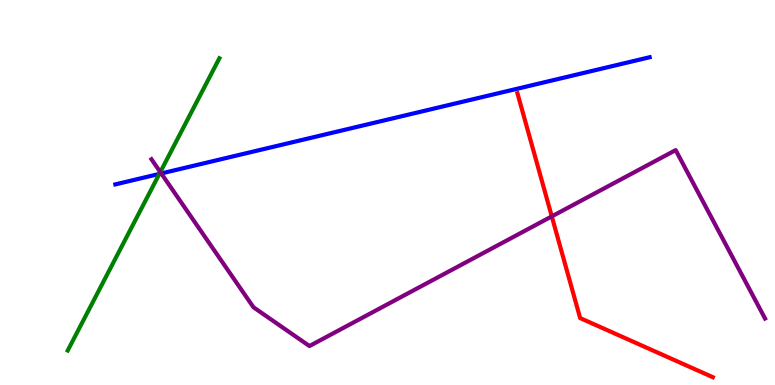[{'lines': ['blue', 'red'], 'intersections': []}, {'lines': ['green', 'red'], 'intersections': []}, {'lines': ['purple', 'red'], 'intersections': [{'x': 7.12, 'y': 4.38}]}, {'lines': ['blue', 'green'], 'intersections': [{'x': 2.06, 'y': 5.48}]}, {'lines': ['blue', 'purple'], 'intersections': [{'x': 2.08, 'y': 5.49}]}, {'lines': ['green', 'purple'], 'intersections': [{'x': 2.07, 'y': 5.53}]}]